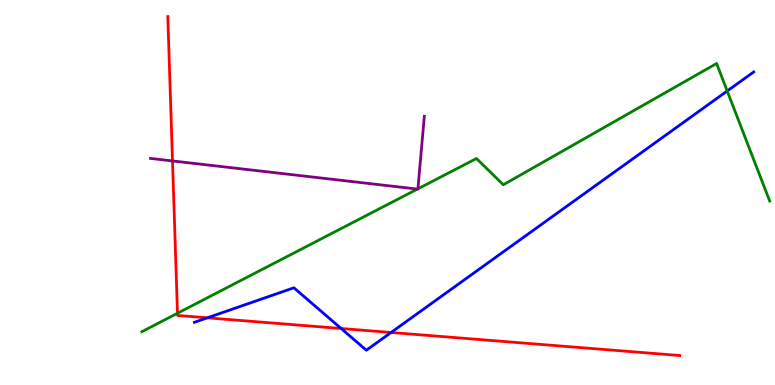[{'lines': ['blue', 'red'], 'intersections': [{'x': 2.68, 'y': 1.74}, {'x': 4.4, 'y': 1.47}, {'x': 5.05, 'y': 1.36}]}, {'lines': ['green', 'red'], 'intersections': [{'x': 2.29, 'y': 1.86}]}, {'lines': ['purple', 'red'], 'intersections': [{'x': 2.23, 'y': 5.82}]}, {'lines': ['blue', 'green'], 'intersections': [{'x': 9.38, 'y': 7.64}]}, {'lines': ['blue', 'purple'], 'intersections': []}, {'lines': ['green', 'purple'], 'intersections': [{'x': 5.39, 'y': 5.09}, {'x': 5.39, 'y': 5.1}]}]